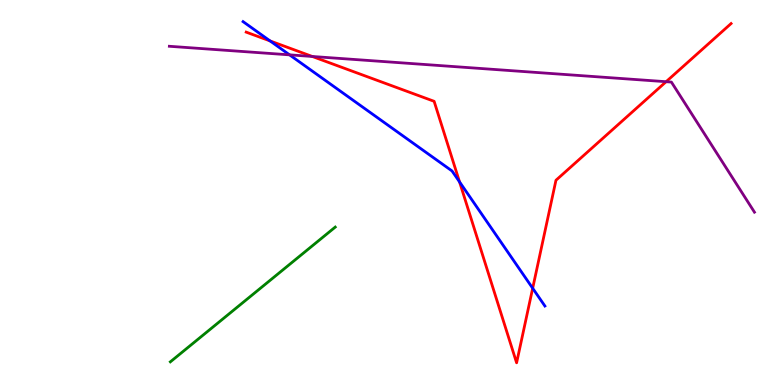[{'lines': ['blue', 'red'], 'intersections': [{'x': 3.48, 'y': 8.94}, {'x': 5.93, 'y': 5.28}, {'x': 6.87, 'y': 2.51}]}, {'lines': ['green', 'red'], 'intersections': []}, {'lines': ['purple', 'red'], 'intersections': [{'x': 4.03, 'y': 8.53}, {'x': 8.59, 'y': 7.88}]}, {'lines': ['blue', 'green'], 'intersections': []}, {'lines': ['blue', 'purple'], 'intersections': [{'x': 3.74, 'y': 8.58}]}, {'lines': ['green', 'purple'], 'intersections': []}]